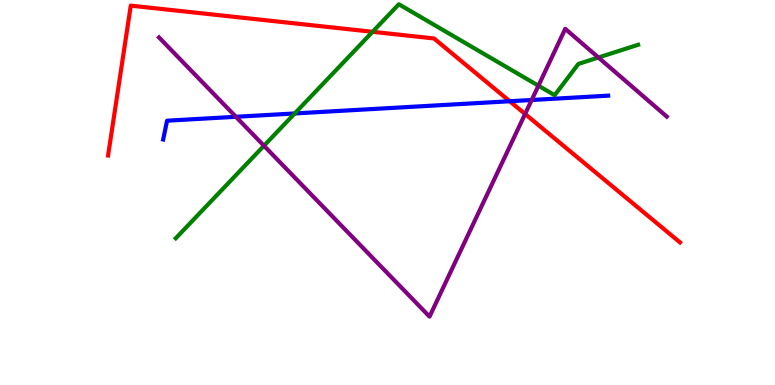[{'lines': ['blue', 'red'], 'intersections': [{'x': 6.58, 'y': 7.37}]}, {'lines': ['green', 'red'], 'intersections': [{'x': 4.81, 'y': 9.17}]}, {'lines': ['purple', 'red'], 'intersections': [{'x': 6.78, 'y': 7.04}]}, {'lines': ['blue', 'green'], 'intersections': [{'x': 3.8, 'y': 7.05}]}, {'lines': ['blue', 'purple'], 'intersections': [{'x': 3.04, 'y': 6.97}, {'x': 6.86, 'y': 7.4}]}, {'lines': ['green', 'purple'], 'intersections': [{'x': 3.41, 'y': 6.21}, {'x': 6.95, 'y': 7.77}, {'x': 7.72, 'y': 8.51}]}]